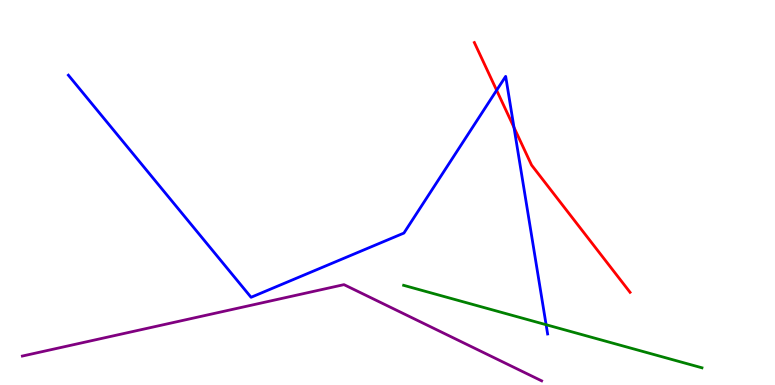[{'lines': ['blue', 'red'], 'intersections': [{'x': 6.41, 'y': 7.66}, {'x': 6.63, 'y': 6.69}]}, {'lines': ['green', 'red'], 'intersections': []}, {'lines': ['purple', 'red'], 'intersections': []}, {'lines': ['blue', 'green'], 'intersections': [{'x': 7.05, 'y': 1.57}]}, {'lines': ['blue', 'purple'], 'intersections': []}, {'lines': ['green', 'purple'], 'intersections': []}]